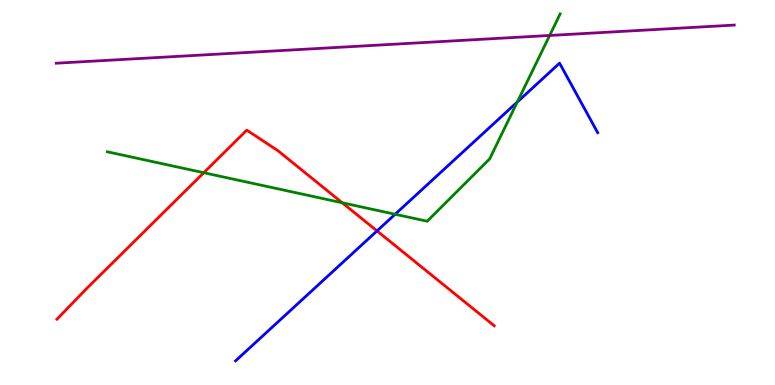[{'lines': ['blue', 'red'], 'intersections': [{'x': 4.86, 'y': 4.0}]}, {'lines': ['green', 'red'], 'intersections': [{'x': 2.63, 'y': 5.51}, {'x': 4.42, 'y': 4.73}]}, {'lines': ['purple', 'red'], 'intersections': []}, {'lines': ['blue', 'green'], 'intersections': [{'x': 5.1, 'y': 4.43}, {'x': 6.67, 'y': 7.35}]}, {'lines': ['blue', 'purple'], 'intersections': []}, {'lines': ['green', 'purple'], 'intersections': [{'x': 7.09, 'y': 9.08}]}]